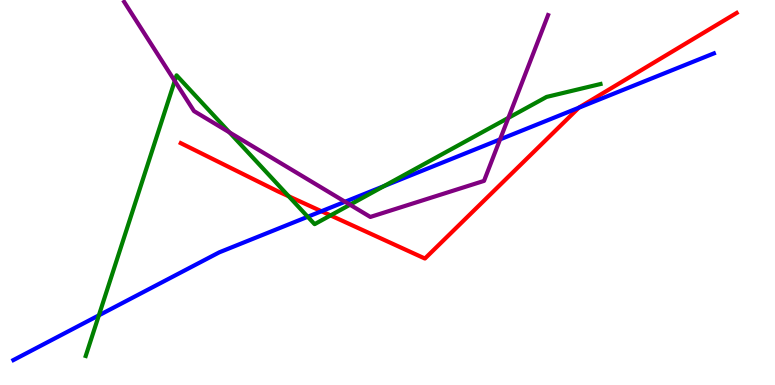[{'lines': ['blue', 'red'], 'intersections': [{'x': 4.15, 'y': 4.51}, {'x': 7.47, 'y': 7.2}]}, {'lines': ['green', 'red'], 'intersections': [{'x': 3.73, 'y': 4.9}, {'x': 4.27, 'y': 4.4}]}, {'lines': ['purple', 'red'], 'intersections': []}, {'lines': ['blue', 'green'], 'intersections': [{'x': 1.28, 'y': 1.81}, {'x': 3.97, 'y': 4.37}, {'x': 4.96, 'y': 5.17}]}, {'lines': ['blue', 'purple'], 'intersections': [{'x': 4.45, 'y': 4.76}, {'x': 6.45, 'y': 6.38}]}, {'lines': ['green', 'purple'], 'intersections': [{'x': 2.25, 'y': 7.9}, {'x': 2.96, 'y': 6.56}, {'x': 4.52, 'y': 4.68}, {'x': 6.56, 'y': 6.94}]}]